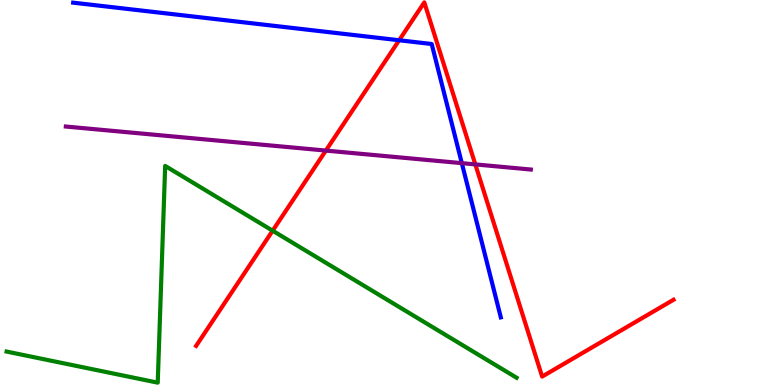[{'lines': ['blue', 'red'], 'intersections': [{'x': 5.15, 'y': 8.95}]}, {'lines': ['green', 'red'], 'intersections': [{'x': 3.52, 'y': 4.01}]}, {'lines': ['purple', 'red'], 'intersections': [{'x': 4.2, 'y': 6.09}, {'x': 6.13, 'y': 5.73}]}, {'lines': ['blue', 'green'], 'intersections': []}, {'lines': ['blue', 'purple'], 'intersections': [{'x': 5.96, 'y': 5.76}]}, {'lines': ['green', 'purple'], 'intersections': []}]